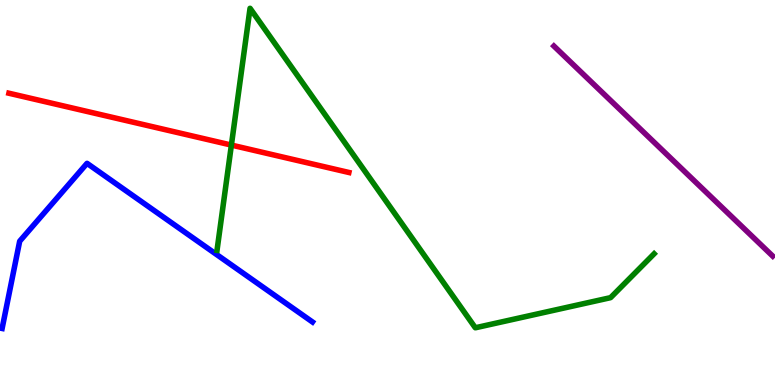[{'lines': ['blue', 'red'], 'intersections': []}, {'lines': ['green', 'red'], 'intersections': [{'x': 2.99, 'y': 6.23}]}, {'lines': ['purple', 'red'], 'intersections': []}, {'lines': ['blue', 'green'], 'intersections': []}, {'lines': ['blue', 'purple'], 'intersections': []}, {'lines': ['green', 'purple'], 'intersections': []}]